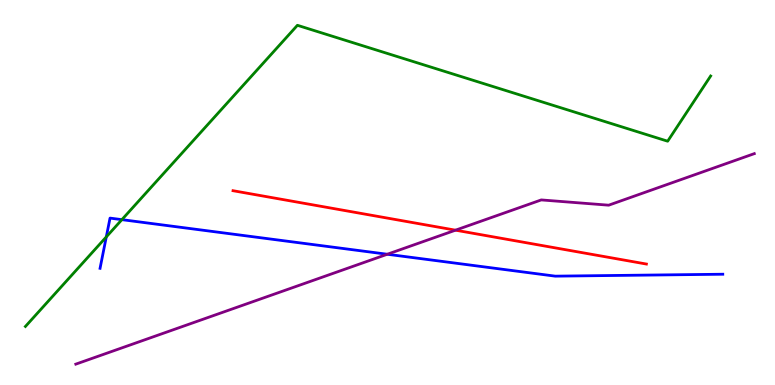[{'lines': ['blue', 'red'], 'intersections': []}, {'lines': ['green', 'red'], 'intersections': []}, {'lines': ['purple', 'red'], 'intersections': [{'x': 5.88, 'y': 4.02}]}, {'lines': ['blue', 'green'], 'intersections': [{'x': 1.37, 'y': 3.85}, {'x': 1.57, 'y': 4.29}]}, {'lines': ['blue', 'purple'], 'intersections': [{'x': 5.0, 'y': 3.4}]}, {'lines': ['green', 'purple'], 'intersections': []}]